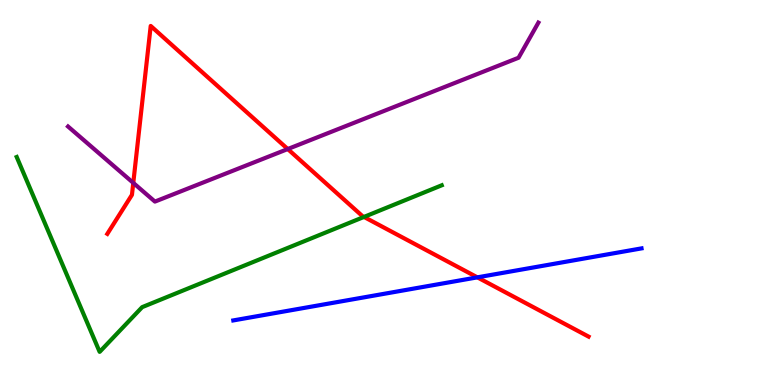[{'lines': ['blue', 'red'], 'intersections': [{'x': 6.16, 'y': 2.8}]}, {'lines': ['green', 'red'], 'intersections': [{'x': 4.7, 'y': 4.37}]}, {'lines': ['purple', 'red'], 'intersections': [{'x': 1.72, 'y': 5.25}, {'x': 3.71, 'y': 6.13}]}, {'lines': ['blue', 'green'], 'intersections': []}, {'lines': ['blue', 'purple'], 'intersections': []}, {'lines': ['green', 'purple'], 'intersections': []}]